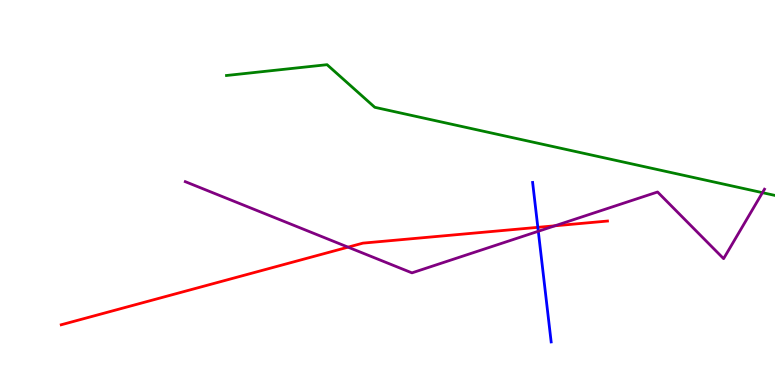[{'lines': ['blue', 'red'], 'intersections': [{'x': 6.94, 'y': 4.1}]}, {'lines': ['green', 'red'], 'intersections': []}, {'lines': ['purple', 'red'], 'intersections': [{'x': 4.49, 'y': 3.58}, {'x': 7.16, 'y': 4.14}]}, {'lines': ['blue', 'green'], 'intersections': []}, {'lines': ['blue', 'purple'], 'intersections': [{'x': 6.95, 'y': 3.99}]}, {'lines': ['green', 'purple'], 'intersections': [{'x': 9.84, 'y': 5.0}]}]